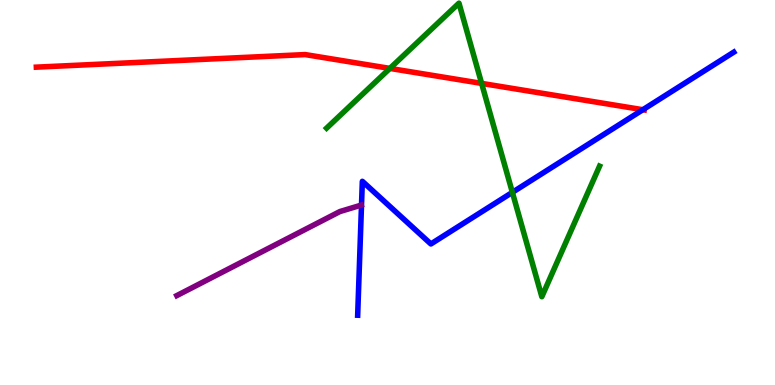[{'lines': ['blue', 'red'], 'intersections': [{'x': 8.3, 'y': 7.15}]}, {'lines': ['green', 'red'], 'intersections': [{'x': 5.03, 'y': 8.22}, {'x': 6.21, 'y': 7.83}]}, {'lines': ['purple', 'red'], 'intersections': []}, {'lines': ['blue', 'green'], 'intersections': [{'x': 6.61, 'y': 5.0}]}, {'lines': ['blue', 'purple'], 'intersections': []}, {'lines': ['green', 'purple'], 'intersections': []}]